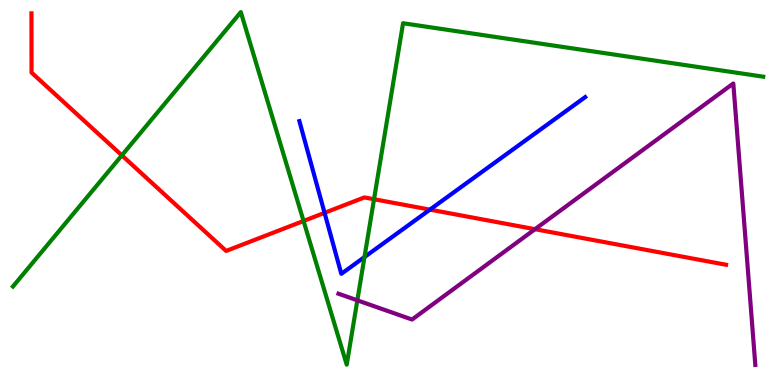[{'lines': ['blue', 'red'], 'intersections': [{'x': 4.19, 'y': 4.47}, {'x': 5.55, 'y': 4.55}]}, {'lines': ['green', 'red'], 'intersections': [{'x': 1.57, 'y': 5.96}, {'x': 3.92, 'y': 4.26}, {'x': 4.83, 'y': 4.83}]}, {'lines': ['purple', 'red'], 'intersections': [{'x': 6.9, 'y': 4.05}]}, {'lines': ['blue', 'green'], 'intersections': [{'x': 4.7, 'y': 3.32}]}, {'lines': ['blue', 'purple'], 'intersections': []}, {'lines': ['green', 'purple'], 'intersections': [{'x': 4.61, 'y': 2.2}]}]